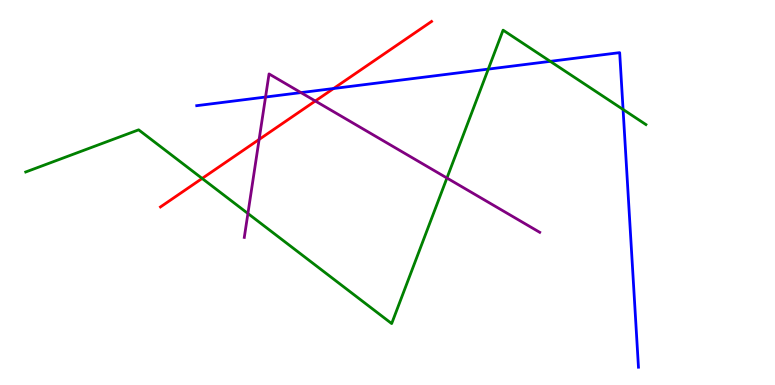[{'lines': ['blue', 'red'], 'intersections': [{'x': 4.3, 'y': 7.7}]}, {'lines': ['green', 'red'], 'intersections': [{'x': 2.61, 'y': 5.37}]}, {'lines': ['purple', 'red'], 'intersections': [{'x': 3.34, 'y': 6.38}, {'x': 4.07, 'y': 7.38}]}, {'lines': ['blue', 'green'], 'intersections': [{'x': 6.3, 'y': 8.2}, {'x': 7.1, 'y': 8.41}, {'x': 8.04, 'y': 7.16}]}, {'lines': ['blue', 'purple'], 'intersections': [{'x': 3.43, 'y': 7.48}, {'x': 3.88, 'y': 7.59}]}, {'lines': ['green', 'purple'], 'intersections': [{'x': 3.2, 'y': 4.45}, {'x': 5.77, 'y': 5.38}]}]